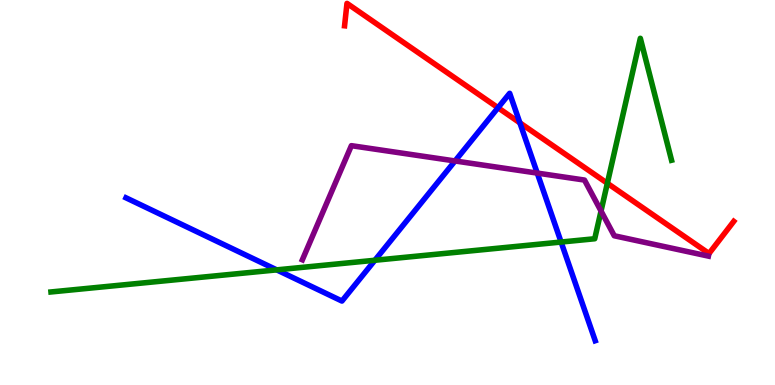[{'lines': ['blue', 'red'], 'intersections': [{'x': 6.43, 'y': 7.2}, {'x': 6.71, 'y': 6.81}]}, {'lines': ['green', 'red'], 'intersections': [{'x': 7.84, 'y': 5.24}]}, {'lines': ['purple', 'red'], 'intersections': []}, {'lines': ['blue', 'green'], 'intersections': [{'x': 3.57, 'y': 2.99}, {'x': 4.84, 'y': 3.24}, {'x': 7.24, 'y': 3.71}]}, {'lines': ['blue', 'purple'], 'intersections': [{'x': 5.87, 'y': 5.82}, {'x': 6.93, 'y': 5.5}]}, {'lines': ['green', 'purple'], 'intersections': [{'x': 7.76, 'y': 4.52}]}]